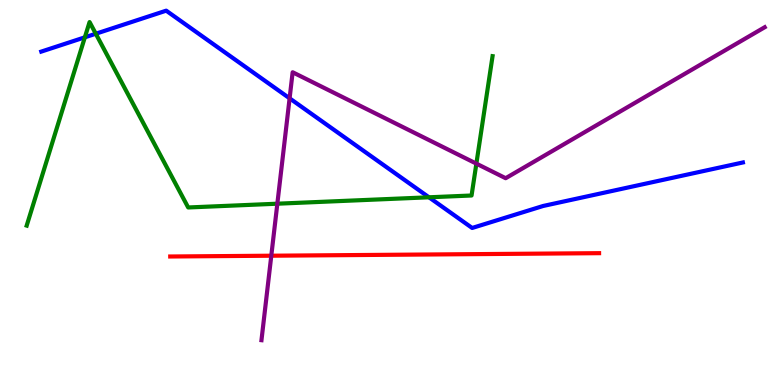[{'lines': ['blue', 'red'], 'intersections': []}, {'lines': ['green', 'red'], 'intersections': []}, {'lines': ['purple', 'red'], 'intersections': [{'x': 3.5, 'y': 3.36}]}, {'lines': ['blue', 'green'], 'intersections': [{'x': 1.09, 'y': 9.03}, {'x': 1.24, 'y': 9.12}, {'x': 5.54, 'y': 4.88}]}, {'lines': ['blue', 'purple'], 'intersections': [{'x': 3.74, 'y': 7.45}]}, {'lines': ['green', 'purple'], 'intersections': [{'x': 3.58, 'y': 4.71}, {'x': 6.15, 'y': 5.75}]}]